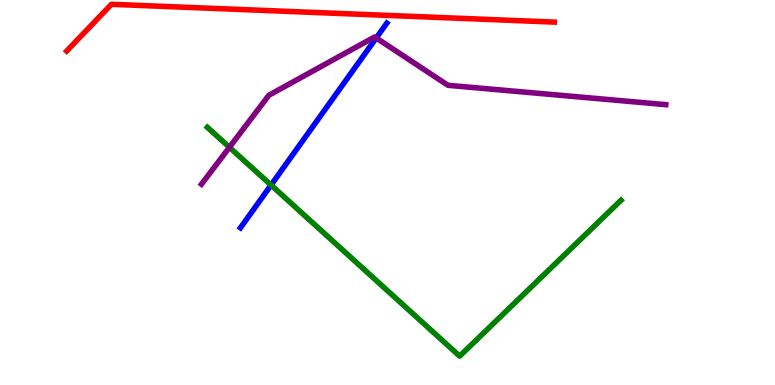[{'lines': ['blue', 'red'], 'intersections': []}, {'lines': ['green', 'red'], 'intersections': []}, {'lines': ['purple', 'red'], 'intersections': []}, {'lines': ['blue', 'green'], 'intersections': [{'x': 3.5, 'y': 5.19}]}, {'lines': ['blue', 'purple'], 'intersections': [{'x': 4.85, 'y': 9.01}]}, {'lines': ['green', 'purple'], 'intersections': [{'x': 2.96, 'y': 6.17}]}]